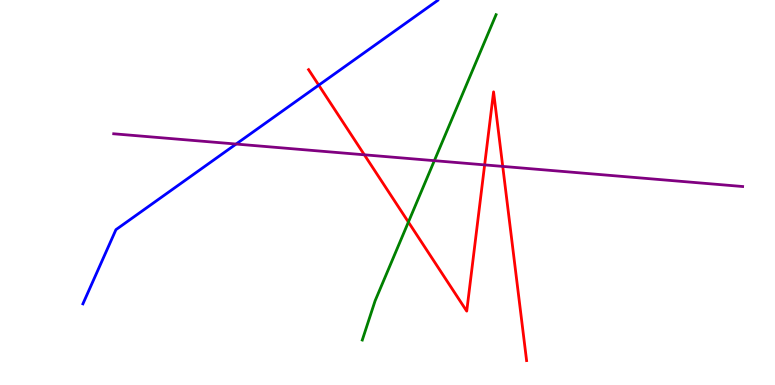[{'lines': ['blue', 'red'], 'intersections': [{'x': 4.11, 'y': 7.79}]}, {'lines': ['green', 'red'], 'intersections': [{'x': 5.27, 'y': 4.23}]}, {'lines': ['purple', 'red'], 'intersections': [{'x': 4.7, 'y': 5.98}, {'x': 6.25, 'y': 5.72}, {'x': 6.49, 'y': 5.68}]}, {'lines': ['blue', 'green'], 'intersections': []}, {'lines': ['blue', 'purple'], 'intersections': [{'x': 3.05, 'y': 6.26}]}, {'lines': ['green', 'purple'], 'intersections': [{'x': 5.6, 'y': 5.83}]}]